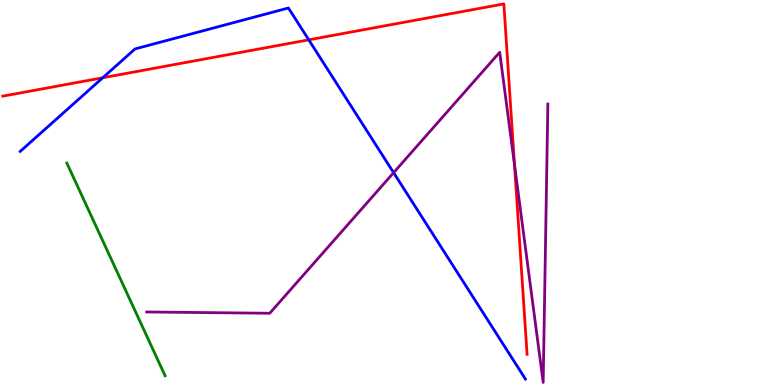[{'lines': ['blue', 'red'], 'intersections': [{'x': 1.33, 'y': 7.98}, {'x': 3.98, 'y': 8.97}]}, {'lines': ['green', 'red'], 'intersections': []}, {'lines': ['purple', 'red'], 'intersections': [{'x': 6.64, 'y': 5.72}]}, {'lines': ['blue', 'green'], 'intersections': []}, {'lines': ['blue', 'purple'], 'intersections': [{'x': 5.08, 'y': 5.51}]}, {'lines': ['green', 'purple'], 'intersections': []}]